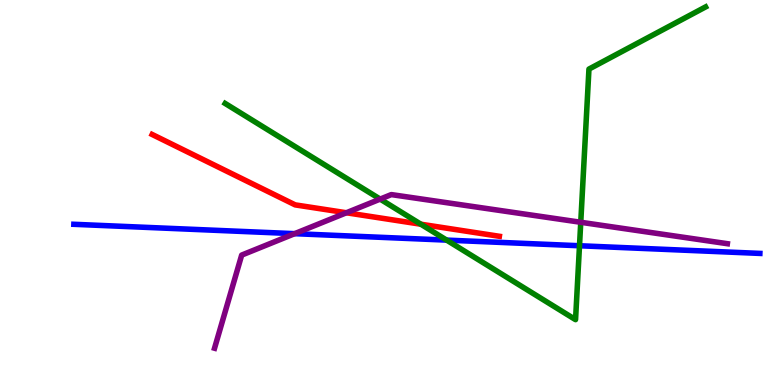[{'lines': ['blue', 'red'], 'intersections': []}, {'lines': ['green', 'red'], 'intersections': [{'x': 5.43, 'y': 4.18}]}, {'lines': ['purple', 'red'], 'intersections': [{'x': 4.47, 'y': 4.47}]}, {'lines': ['blue', 'green'], 'intersections': [{'x': 5.76, 'y': 3.76}, {'x': 7.48, 'y': 3.62}]}, {'lines': ['blue', 'purple'], 'intersections': [{'x': 3.8, 'y': 3.93}]}, {'lines': ['green', 'purple'], 'intersections': [{'x': 4.91, 'y': 4.83}, {'x': 7.49, 'y': 4.23}]}]